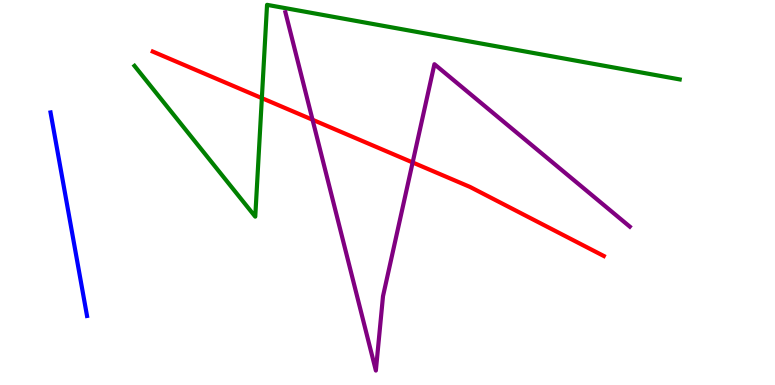[{'lines': ['blue', 'red'], 'intersections': []}, {'lines': ['green', 'red'], 'intersections': [{'x': 3.38, 'y': 7.45}]}, {'lines': ['purple', 'red'], 'intersections': [{'x': 4.03, 'y': 6.89}, {'x': 5.32, 'y': 5.78}]}, {'lines': ['blue', 'green'], 'intersections': []}, {'lines': ['blue', 'purple'], 'intersections': []}, {'lines': ['green', 'purple'], 'intersections': []}]